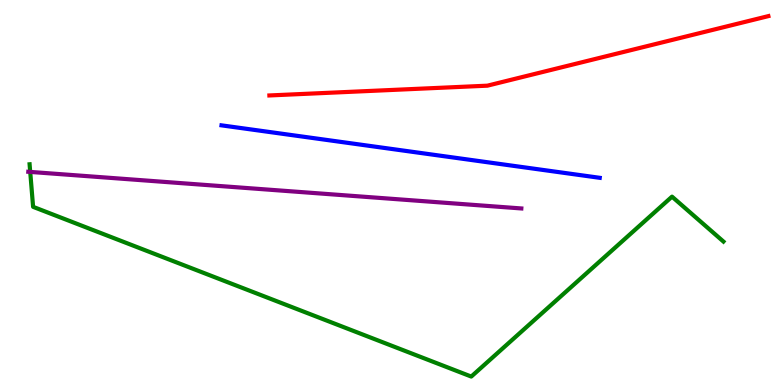[{'lines': ['blue', 'red'], 'intersections': []}, {'lines': ['green', 'red'], 'intersections': []}, {'lines': ['purple', 'red'], 'intersections': []}, {'lines': ['blue', 'green'], 'intersections': []}, {'lines': ['blue', 'purple'], 'intersections': []}, {'lines': ['green', 'purple'], 'intersections': [{'x': 0.39, 'y': 5.53}]}]